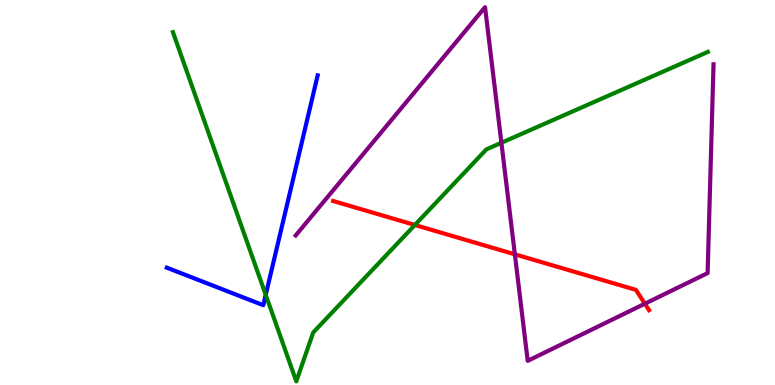[{'lines': ['blue', 'red'], 'intersections': []}, {'lines': ['green', 'red'], 'intersections': [{'x': 5.35, 'y': 4.16}]}, {'lines': ['purple', 'red'], 'intersections': [{'x': 6.64, 'y': 3.39}, {'x': 8.32, 'y': 2.11}]}, {'lines': ['blue', 'green'], 'intersections': [{'x': 3.43, 'y': 2.34}]}, {'lines': ['blue', 'purple'], 'intersections': []}, {'lines': ['green', 'purple'], 'intersections': [{'x': 6.47, 'y': 6.29}]}]